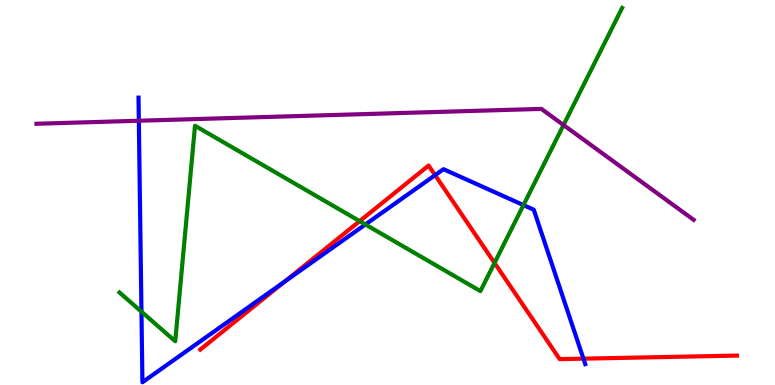[{'lines': ['blue', 'red'], 'intersections': [{'x': 3.67, 'y': 2.68}, {'x': 5.61, 'y': 5.45}, {'x': 7.53, 'y': 0.684}]}, {'lines': ['green', 'red'], 'intersections': [{'x': 4.64, 'y': 4.26}, {'x': 6.38, 'y': 3.17}]}, {'lines': ['purple', 'red'], 'intersections': []}, {'lines': ['blue', 'green'], 'intersections': [{'x': 1.83, 'y': 1.9}, {'x': 4.71, 'y': 4.17}, {'x': 6.75, 'y': 4.67}]}, {'lines': ['blue', 'purple'], 'intersections': [{'x': 1.79, 'y': 6.86}]}, {'lines': ['green', 'purple'], 'intersections': [{'x': 7.27, 'y': 6.75}]}]